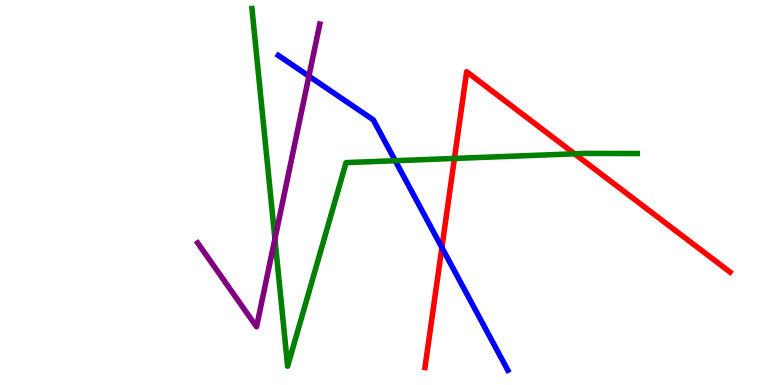[{'lines': ['blue', 'red'], 'intersections': [{'x': 5.7, 'y': 3.57}]}, {'lines': ['green', 'red'], 'intersections': [{'x': 5.86, 'y': 5.88}, {'x': 7.41, 'y': 6.0}]}, {'lines': ['purple', 'red'], 'intersections': []}, {'lines': ['blue', 'green'], 'intersections': [{'x': 5.1, 'y': 5.83}]}, {'lines': ['blue', 'purple'], 'intersections': [{'x': 3.99, 'y': 8.02}]}, {'lines': ['green', 'purple'], 'intersections': [{'x': 3.55, 'y': 3.8}]}]